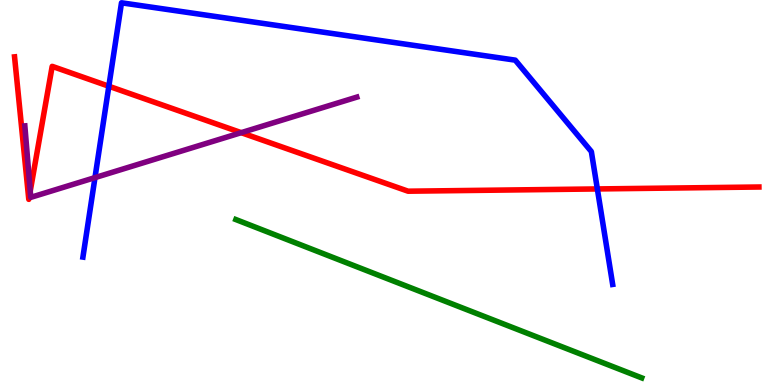[{'lines': ['blue', 'red'], 'intersections': [{'x': 1.4, 'y': 7.76}, {'x': 7.71, 'y': 5.09}]}, {'lines': ['green', 'red'], 'intersections': []}, {'lines': ['purple', 'red'], 'intersections': [{'x': 0.39, 'y': 5.04}, {'x': 3.11, 'y': 6.55}]}, {'lines': ['blue', 'green'], 'intersections': []}, {'lines': ['blue', 'purple'], 'intersections': [{'x': 1.23, 'y': 5.39}]}, {'lines': ['green', 'purple'], 'intersections': []}]